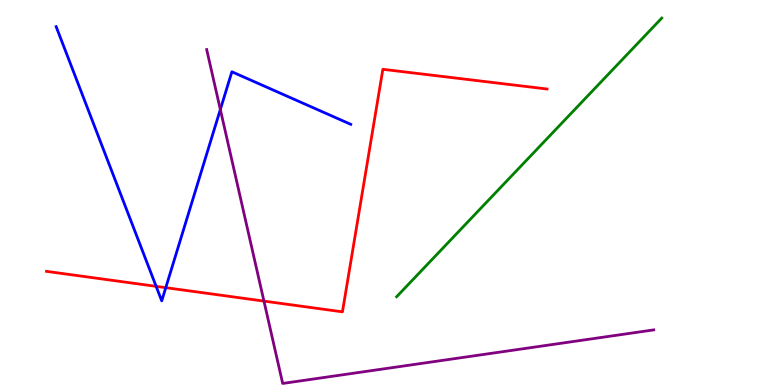[{'lines': ['blue', 'red'], 'intersections': [{'x': 2.01, 'y': 2.56}, {'x': 2.14, 'y': 2.53}]}, {'lines': ['green', 'red'], 'intersections': []}, {'lines': ['purple', 'red'], 'intersections': [{'x': 3.41, 'y': 2.18}]}, {'lines': ['blue', 'green'], 'intersections': []}, {'lines': ['blue', 'purple'], 'intersections': [{'x': 2.84, 'y': 7.16}]}, {'lines': ['green', 'purple'], 'intersections': []}]